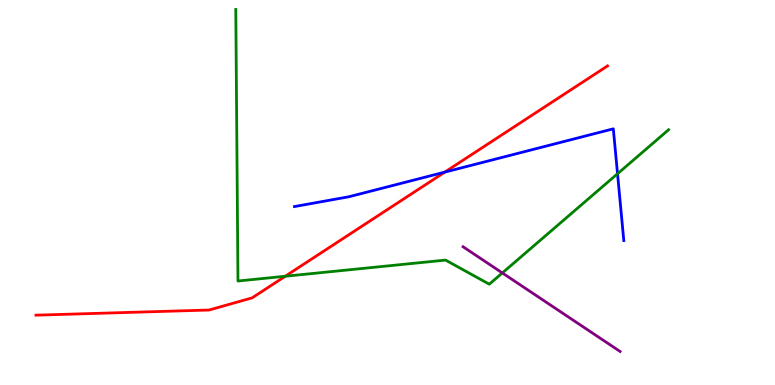[{'lines': ['blue', 'red'], 'intersections': [{'x': 5.74, 'y': 5.53}]}, {'lines': ['green', 'red'], 'intersections': [{'x': 3.68, 'y': 2.82}]}, {'lines': ['purple', 'red'], 'intersections': []}, {'lines': ['blue', 'green'], 'intersections': [{'x': 7.97, 'y': 5.49}]}, {'lines': ['blue', 'purple'], 'intersections': []}, {'lines': ['green', 'purple'], 'intersections': [{'x': 6.48, 'y': 2.91}]}]